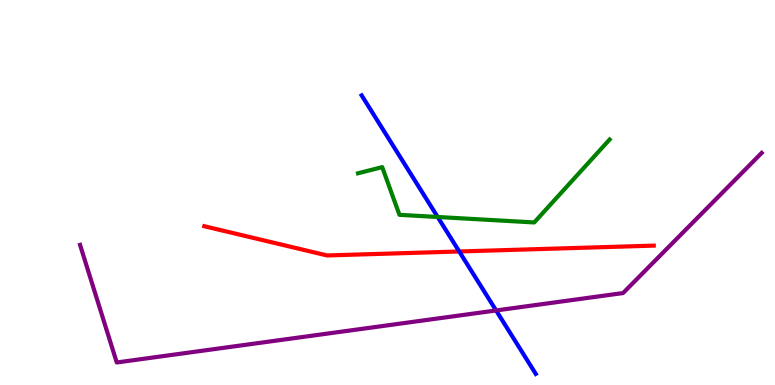[{'lines': ['blue', 'red'], 'intersections': [{'x': 5.93, 'y': 3.47}]}, {'lines': ['green', 'red'], 'intersections': []}, {'lines': ['purple', 'red'], 'intersections': []}, {'lines': ['blue', 'green'], 'intersections': [{'x': 5.65, 'y': 4.36}]}, {'lines': ['blue', 'purple'], 'intersections': [{'x': 6.4, 'y': 1.94}]}, {'lines': ['green', 'purple'], 'intersections': []}]